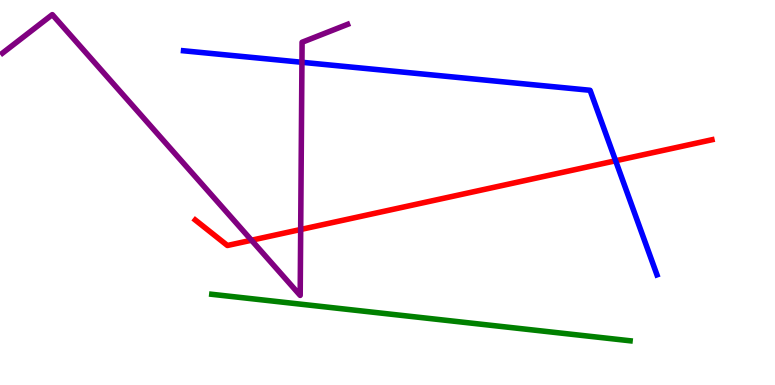[{'lines': ['blue', 'red'], 'intersections': [{'x': 7.94, 'y': 5.82}]}, {'lines': ['green', 'red'], 'intersections': []}, {'lines': ['purple', 'red'], 'intersections': [{'x': 3.24, 'y': 3.76}, {'x': 3.88, 'y': 4.04}]}, {'lines': ['blue', 'green'], 'intersections': []}, {'lines': ['blue', 'purple'], 'intersections': [{'x': 3.9, 'y': 8.38}]}, {'lines': ['green', 'purple'], 'intersections': []}]